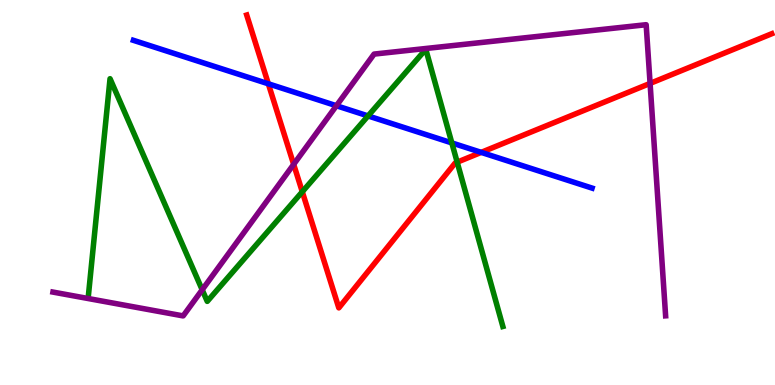[{'lines': ['blue', 'red'], 'intersections': [{'x': 3.46, 'y': 7.82}, {'x': 6.21, 'y': 6.04}]}, {'lines': ['green', 'red'], 'intersections': [{'x': 3.9, 'y': 5.02}, {'x': 5.9, 'y': 5.79}]}, {'lines': ['purple', 'red'], 'intersections': [{'x': 3.79, 'y': 5.73}, {'x': 8.39, 'y': 7.83}]}, {'lines': ['blue', 'green'], 'intersections': [{'x': 4.75, 'y': 6.99}, {'x': 5.83, 'y': 6.29}]}, {'lines': ['blue', 'purple'], 'intersections': [{'x': 4.34, 'y': 7.25}]}, {'lines': ['green', 'purple'], 'intersections': [{'x': 2.61, 'y': 2.47}]}]